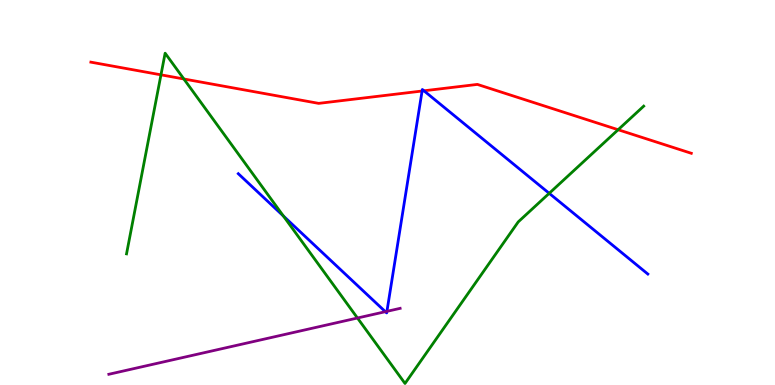[{'lines': ['blue', 'red'], 'intersections': [{'x': 5.45, 'y': 7.64}, {'x': 5.47, 'y': 7.64}]}, {'lines': ['green', 'red'], 'intersections': [{'x': 2.08, 'y': 8.06}, {'x': 2.37, 'y': 7.95}, {'x': 7.98, 'y': 6.63}]}, {'lines': ['purple', 'red'], 'intersections': []}, {'lines': ['blue', 'green'], 'intersections': [{'x': 3.66, 'y': 4.39}, {'x': 7.09, 'y': 4.98}]}, {'lines': ['blue', 'purple'], 'intersections': [{'x': 4.97, 'y': 1.9}, {'x': 4.99, 'y': 1.91}]}, {'lines': ['green', 'purple'], 'intersections': [{'x': 4.61, 'y': 1.74}]}]